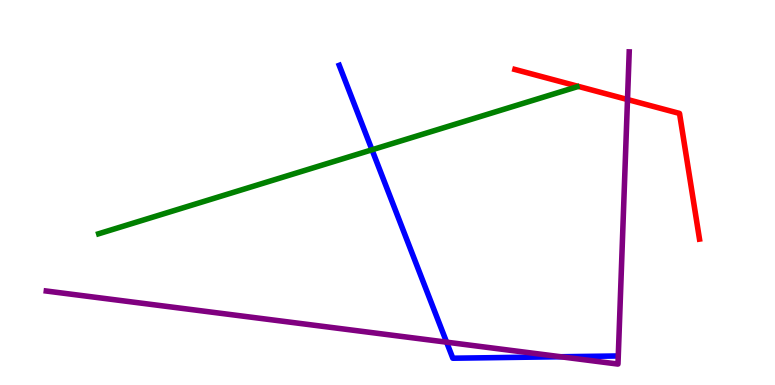[{'lines': ['blue', 'red'], 'intersections': []}, {'lines': ['green', 'red'], 'intersections': []}, {'lines': ['purple', 'red'], 'intersections': [{'x': 8.1, 'y': 7.41}]}, {'lines': ['blue', 'green'], 'intersections': [{'x': 4.8, 'y': 6.11}]}, {'lines': ['blue', 'purple'], 'intersections': [{'x': 5.76, 'y': 1.11}, {'x': 7.23, 'y': 0.734}]}, {'lines': ['green', 'purple'], 'intersections': []}]